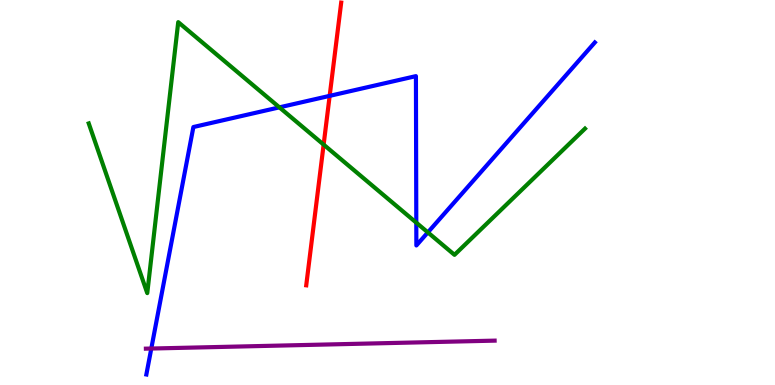[{'lines': ['blue', 'red'], 'intersections': [{'x': 4.25, 'y': 7.51}]}, {'lines': ['green', 'red'], 'intersections': [{'x': 4.18, 'y': 6.24}]}, {'lines': ['purple', 'red'], 'intersections': []}, {'lines': ['blue', 'green'], 'intersections': [{'x': 3.61, 'y': 7.21}, {'x': 5.37, 'y': 4.22}, {'x': 5.52, 'y': 3.96}]}, {'lines': ['blue', 'purple'], 'intersections': [{'x': 1.95, 'y': 0.947}]}, {'lines': ['green', 'purple'], 'intersections': []}]